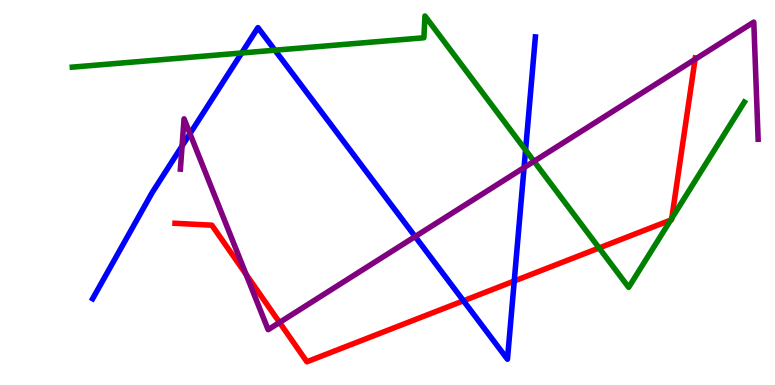[{'lines': ['blue', 'red'], 'intersections': [{'x': 5.98, 'y': 2.19}, {'x': 6.64, 'y': 2.7}]}, {'lines': ['green', 'red'], 'intersections': [{'x': 7.73, 'y': 3.56}, {'x': 8.65, 'y': 4.28}, {'x': 8.67, 'y': 4.33}]}, {'lines': ['purple', 'red'], 'intersections': [{'x': 3.18, 'y': 2.87}, {'x': 3.61, 'y': 1.62}, {'x': 8.97, 'y': 8.46}]}, {'lines': ['blue', 'green'], 'intersections': [{'x': 3.12, 'y': 8.62}, {'x': 3.55, 'y': 8.7}, {'x': 6.78, 'y': 6.1}]}, {'lines': ['blue', 'purple'], 'intersections': [{'x': 2.35, 'y': 6.21}, {'x': 2.45, 'y': 6.53}, {'x': 5.36, 'y': 3.86}, {'x': 6.76, 'y': 5.65}]}, {'lines': ['green', 'purple'], 'intersections': [{'x': 6.89, 'y': 5.81}]}]